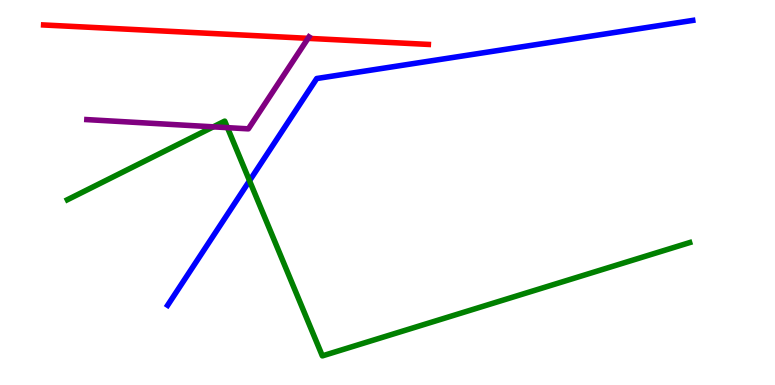[{'lines': ['blue', 'red'], 'intersections': []}, {'lines': ['green', 'red'], 'intersections': []}, {'lines': ['purple', 'red'], 'intersections': [{'x': 3.97, 'y': 9.0}]}, {'lines': ['blue', 'green'], 'intersections': [{'x': 3.22, 'y': 5.31}]}, {'lines': ['blue', 'purple'], 'intersections': []}, {'lines': ['green', 'purple'], 'intersections': [{'x': 2.75, 'y': 6.71}, {'x': 2.93, 'y': 6.68}]}]